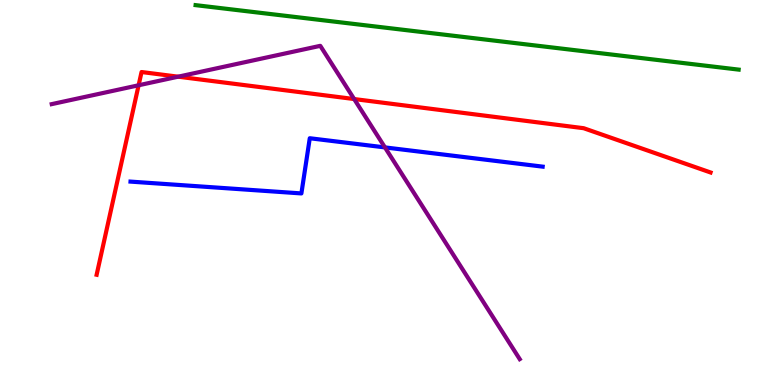[{'lines': ['blue', 'red'], 'intersections': []}, {'lines': ['green', 'red'], 'intersections': []}, {'lines': ['purple', 'red'], 'intersections': [{'x': 1.79, 'y': 7.79}, {'x': 2.3, 'y': 8.01}, {'x': 4.57, 'y': 7.43}]}, {'lines': ['blue', 'green'], 'intersections': []}, {'lines': ['blue', 'purple'], 'intersections': [{'x': 4.97, 'y': 6.17}]}, {'lines': ['green', 'purple'], 'intersections': []}]